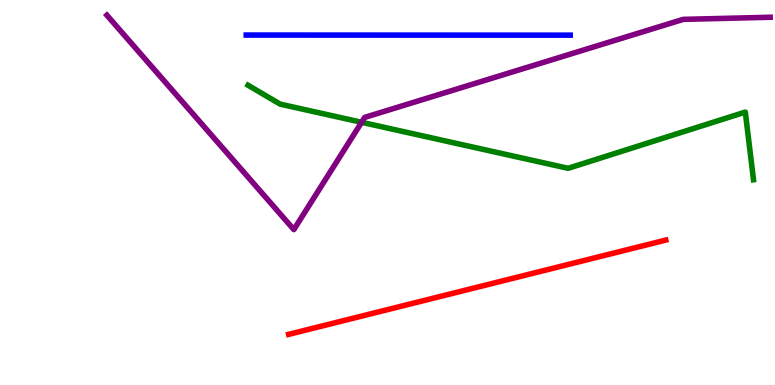[{'lines': ['blue', 'red'], 'intersections': []}, {'lines': ['green', 'red'], 'intersections': []}, {'lines': ['purple', 'red'], 'intersections': []}, {'lines': ['blue', 'green'], 'intersections': []}, {'lines': ['blue', 'purple'], 'intersections': []}, {'lines': ['green', 'purple'], 'intersections': [{'x': 4.67, 'y': 6.82}]}]